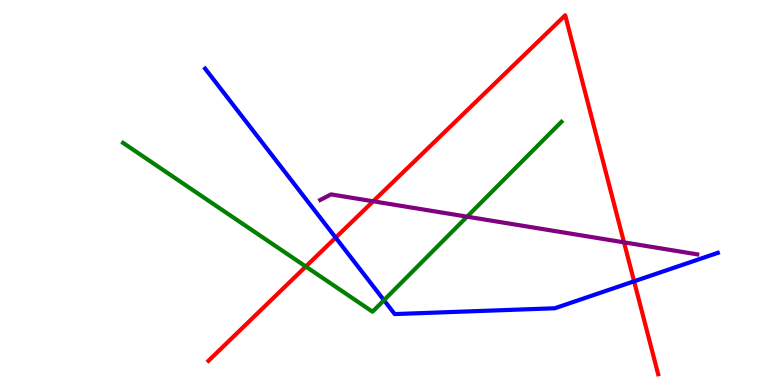[{'lines': ['blue', 'red'], 'intersections': [{'x': 4.33, 'y': 3.83}, {'x': 8.18, 'y': 2.69}]}, {'lines': ['green', 'red'], 'intersections': [{'x': 3.95, 'y': 3.08}]}, {'lines': ['purple', 'red'], 'intersections': [{'x': 4.82, 'y': 4.77}, {'x': 8.05, 'y': 3.7}]}, {'lines': ['blue', 'green'], 'intersections': [{'x': 4.95, 'y': 2.2}]}, {'lines': ['blue', 'purple'], 'intersections': []}, {'lines': ['green', 'purple'], 'intersections': [{'x': 6.03, 'y': 4.37}]}]